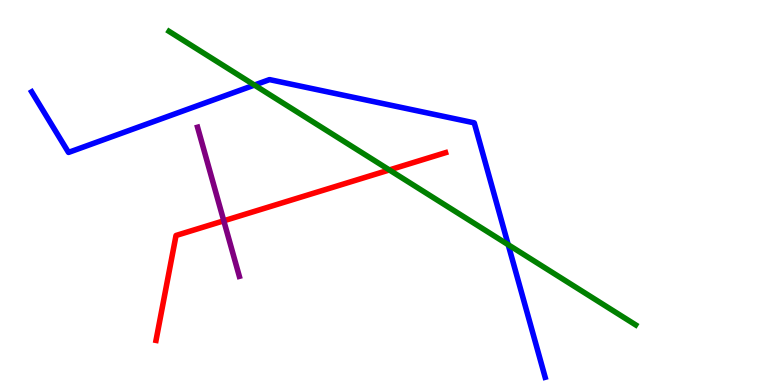[{'lines': ['blue', 'red'], 'intersections': []}, {'lines': ['green', 'red'], 'intersections': [{'x': 5.02, 'y': 5.59}]}, {'lines': ['purple', 'red'], 'intersections': [{'x': 2.89, 'y': 4.26}]}, {'lines': ['blue', 'green'], 'intersections': [{'x': 3.28, 'y': 7.79}, {'x': 6.56, 'y': 3.64}]}, {'lines': ['blue', 'purple'], 'intersections': []}, {'lines': ['green', 'purple'], 'intersections': []}]